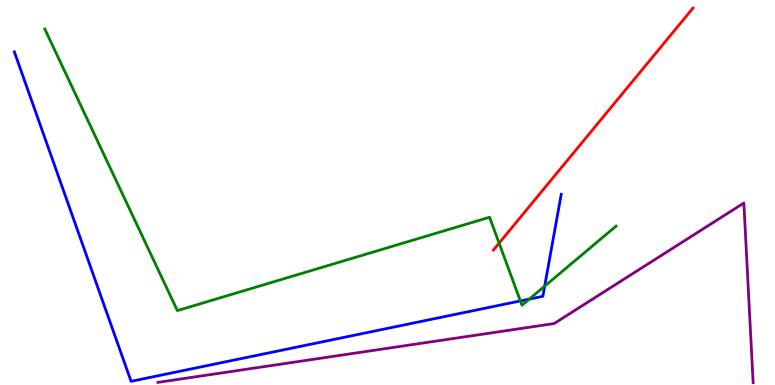[{'lines': ['blue', 'red'], 'intersections': []}, {'lines': ['green', 'red'], 'intersections': [{'x': 6.44, 'y': 3.68}]}, {'lines': ['purple', 'red'], 'intersections': []}, {'lines': ['blue', 'green'], 'intersections': [{'x': 6.71, 'y': 2.18}, {'x': 6.83, 'y': 2.23}, {'x': 7.03, 'y': 2.57}]}, {'lines': ['blue', 'purple'], 'intersections': []}, {'lines': ['green', 'purple'], 'intersections': []}]